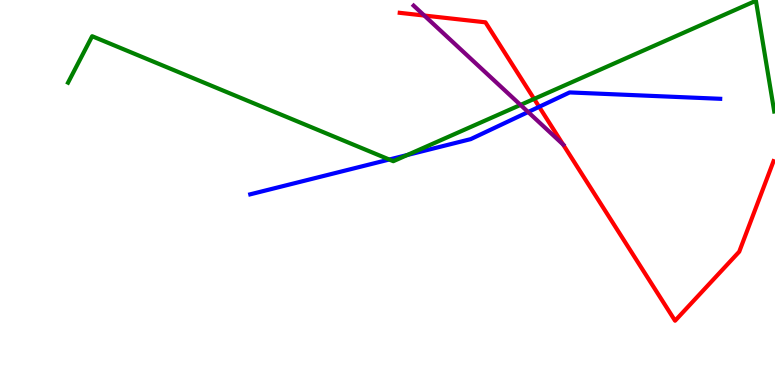[{'lines': ['blue', 'red'], 'intersections': [{'x': 6.96, 'y': 7.23}]}, {'lines': ['green', 'red'], 'intersections': [{'x': 6.89, 'y': 7.43}]}, {'lines': ['purple', 'red'], 'intersections': [{'x': 5.47, 'y': 9.6}, {'x': 7.27, 'y': 6.25}]}, {'lines': ['blue', 'green'], 'intersections': [{'x': 5.02, 'y': 5.86}, {'x': 5.26, 'y': 5.97}]}, {'lines': ['blue', 'purple'], 'intersections': [{'x': 6.81, 'y': 7.09}]}, {'lines': ['green', 'purple'], 'intersections': [{'x': 6.72, 'y': 7.27}]}]